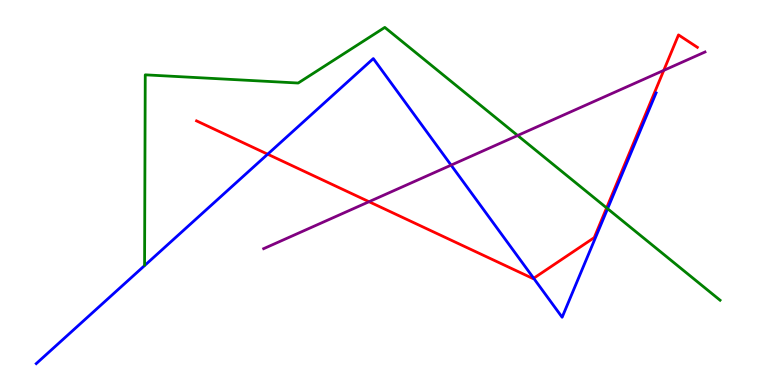[{'lines': ['blue', 'red'], 'intersections': [{'x': 3.45, 'y': 5.99}, {'x': 6.89, 'y': 2.77}]}, {'lines': ['green', 'red'], 'intersections': [{'x': 7.83, 'y': 4.6}]}, {'lines': ['purple', 'red'], 'intersections': [{'x': 4.76, 'y': 4.76}, {'x': 8.56, 'y': 8.17}]}, {'lines': ['blue', 'green'], 'intersections': [{'x': 7.84, 'y': 4.58}]}, {'lines': ['blue', 'purple'], 'intersections': [{'x': 5.82, 'y': 5.71}]}, {'lines': ['green', 'purple'], 'intersections': [{'x': 6.68, 'y': 6.48}]}]